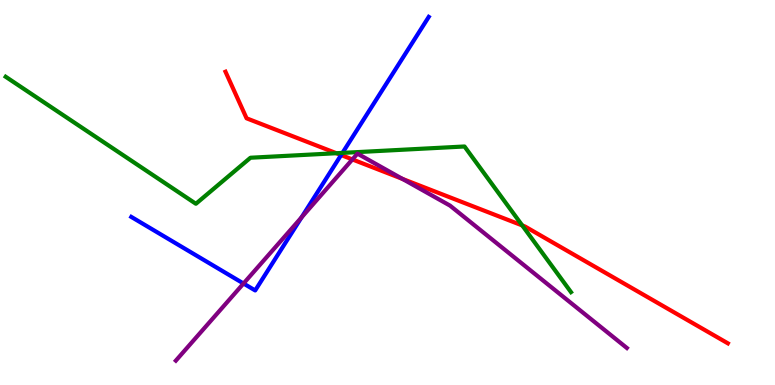[{'lines': ['blue', 'red'], 'intersections': [{'x': 4.4, 'y': 5.97}]}, {'lines': ['green', 'red'], 'intersections': [{'x': 4.34, 'y': 6.02}, {'x': 6.74, 'y': 4.14}]}, {'lines': ['purple', 'red'], 'intersections': [{'x': 4.55, 'y': 5.86}, {'x': 5.19, 'y': 5.35}]}, {'lines': ['blue', 'green'], 'intersections': [{'x': 4.42, 'y': 6.03}]}, {'lines': ['blue', 'purple'], 'intersections': [{'x': 3.14, 'y': 2.64}, {'x': 3.89, 'y': 4.35}]}, {'lines': ['green', 'purple'], 'intersections': []}]